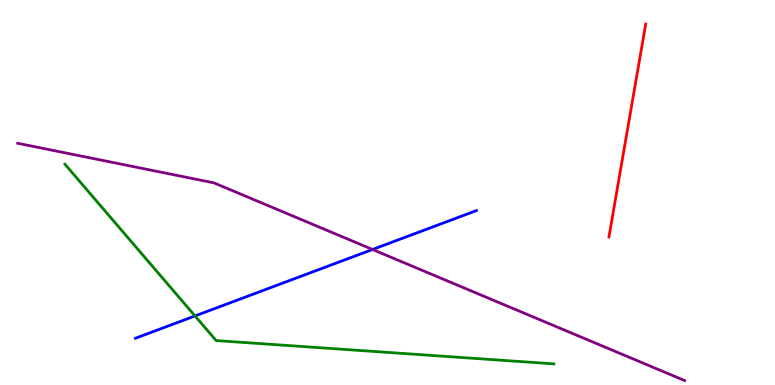[{'lines': ['blue', 'red'], 'intersections': []}, {'lines': ['green', 'red'], 'intersections': []}, {'lines': ['purple', 'red'], 'intersections': []}, {'lines': ['blue', 'green'], 'intersections': [{'x': 2.52, 'y': 1.79}]}, {'lines': ['blue', 'purple'], 'intersections': [{'x': 4.81, 'y': 3.52}]}, {'lines': ['green', 'purple'], 'intersections': []}]